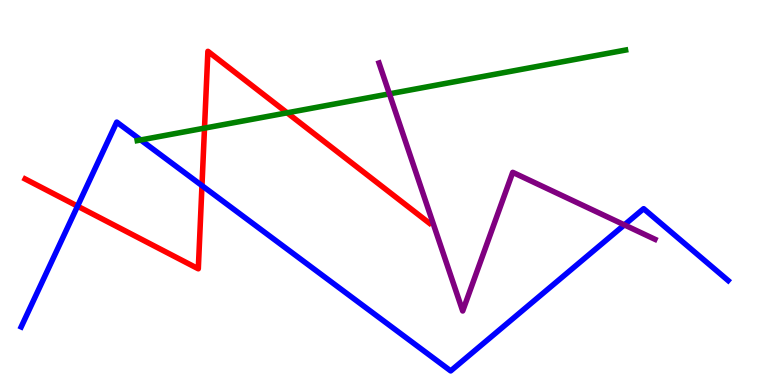[{'lines': ['blue', 'red'], 'intersections': [{'x': 1.0, 'y': 4.65}, {'x': 2.61, 'y': 5.18}]}, {'lines': ['green', 'red'], 'intersections': [{'x': 2.64, 'y': 6.67}, {'x': 3.71, 'y': 7.07}]}, {'lines': ['purple', 'red'], 'intersections': []}, {'lines': ['blue', 'green'], 'intersections': [{'x': 1.82, 'y': 6.36}]}, {'lines': ['blue', 'purple'], 'intersections': [{'x': 8.06, 'y': 4.16}]}, {'lines': ['green', 'purple'], 'intersections': [{'x': 5.02, 'y': 7.56}]}]